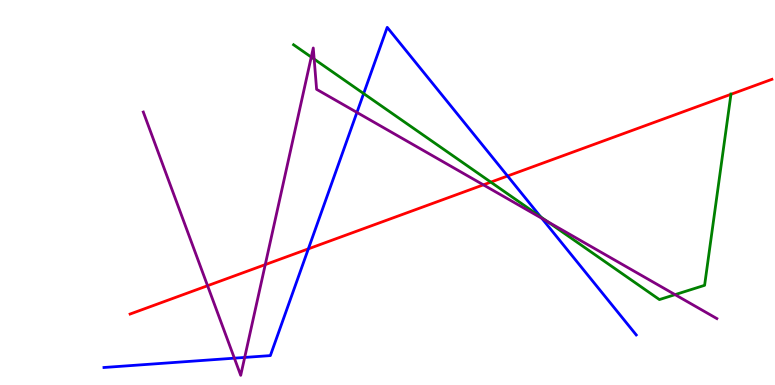[{'lines': ['blue', 'red'], 'intersections': [{'x': 3.98, 'y': 3.54}, {'x': 6.55, 'y': 5.43}]}, {'lines': ['green', 'red'], 'intersections': [{'x': 6.33, 'y': 5.27}, {'x': 9.43, 'y': 7.55}]}, {'lines': ['purple', 'red'], 'intersections': [{'x': 2.68, 'y': 2.58}, {'x': 3.42, 'y': 3.13}, {'x': 6.24, 'y': 5.2}]}, {'lines': ['blue', 'green'], 'intersections': [{'x': 4.69, 'y': 7.57}, {'x': 6.98, 'y': 4.37}]}, {'lines': ['blue', 'purple'], 'intersections': [{'x': 3.02, 'y': 0.697}, {'x': 3.16, 'y': 0.716}, {'x': 4.61, 'y': 7.08}, {'x': 6.99, 'y': 4.33}]}, {'lines': ['green', 'purple'], 'intersections': [{'x': 4.02, 'y': 8.52}, {'x': 4.05, 'y': 8.46}, {'x': 7.06, 'y': 4.25}, {'x': 8.71, 'y': 2.35}]}]